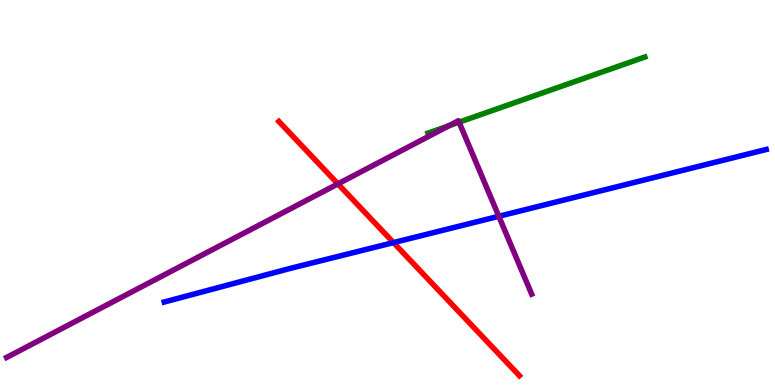[{'lines': ['blue', 'red'], 'intersections': [{'x': 5.08, 'y': 3.7}]}, {'lines': ['green', 'red'], 'intersections': []}, {'lines': ['purple', 'red'], 'intersections': [{'x': 4.36, 'y': 5.22}]}, {'lines': ['blue', 'green'], 'intersections': []}, {'lines': ['blue', 'purple'], 'intersections': [{'x': 6.44, 'y': 4.38}]}, {'lines': ['green', 'purple'], 'intersections': [{'x': 5.79, 'y': 6.73}, {'x': 5.92, 'y': 6.83}]}]